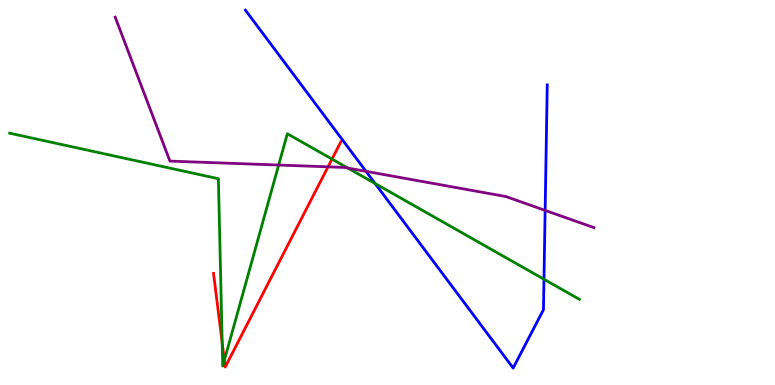[{'lines': ['blue', 'red'], 'intersections': []}, {'lines': ['green', 'red'], 'intersections': [{'x': 2.87, 'y': 1.1}, {'x': 2.9, 'y': 0.645}, {'x': 4.28, 'y': 5.87}]}, {'lines': ['purple', 'red'], 'intersections': [{'x': 4.23, 'y': 5.67}]}, {'lines': ['blue', 'green'], 'intersections': [{'x': 4.84, 'y': 5.23}, {'x': 7.02, 'y': 2.75}]}, {'lines': ['blue', 'purple'], 'intersections': [{'x': 4.72, 'y': 5.55}, {'x': 7.03, 'y': 4.54}]}, {'lines': ['green', 'purple'], 'intersections': [{'x': 3.6, 'y': 5.71}, {'x': 4.49, 'y': 5.63}]}]